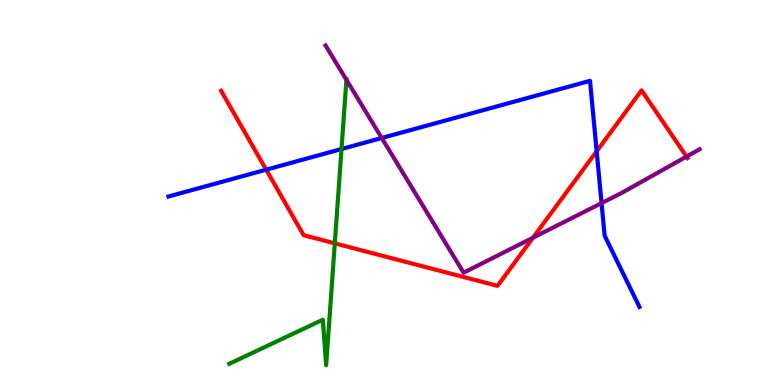[{'lines': ['blue', 'red'], 'intersections': [{'x': 3.43, 'y': 5.59}, {'x': 7.7, 'y': 6.07}]}, {'lines': ['green', 'red'], 'intersections': [{'x': 4.32, 'y': 3.68}]}, {'lines': ['purple', 'red'], 'intersections': [{'x': 6.88, 'y': 3.83}, {'x': 8.86, 'y': 5.93}]}, {'lines': ['blue', 'green'], 'intersections': [{'x': 4.41, 'y': 6.13}]}, {'lines': ['blue', 'purple'], 'intersections': [{'x': 4.93, 'y': 6.42}, {'x': 7.76, 'y': 4.72}]}, {'lines': ['green', 'purple'], 'intersections': [{'x': 4.47, 'y': 7.93}]}]